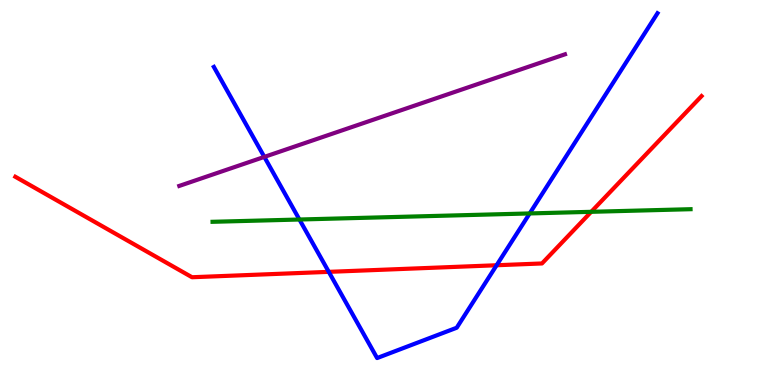[{'lines': ['blue', 'red'], 'intersections': [{'x': 4.24, 'y': 2.94}, {'x': 6.41, 'y': 3.11}]}, {'lines': ['green', 'red'], 'intersections': [{'x': 7.63, 'y': 4.5}]}, {'lines': ['purple', 'red'], 'intersections': []}, {'lines': ['blue', 'green'], 'intersections': [{'x': 3.86, 'y': 4.3}, {'x': 6.83, 'y': 4.46}]}, {'lines': ['blue', 'purple'], 'intersections': [{'x': 3.41, 'y': 5.92}]}, {'lines': ['green', 'purple'], 'intersections': []}]